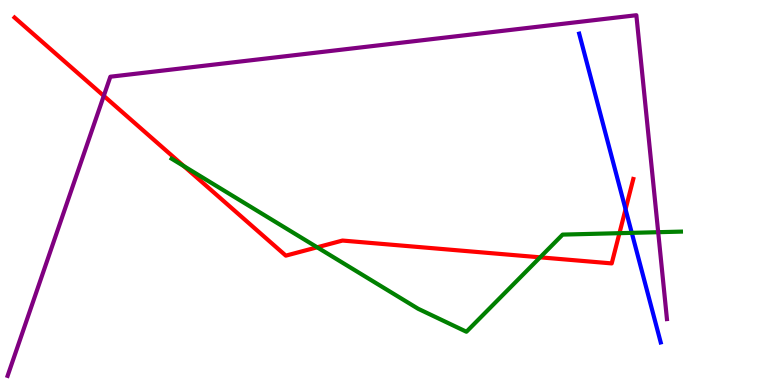[{'lines': ['blue', 'red'], 'intersections': [{'x': 8.07, 'y': 4.56}]}, {'lines': ['green', 'red'], 'intersections': [{'x': 2.37, 'y': 5.69}, {'x': 4.09, 'y': 3.58}, {'x': 6.97, 'y': 3.32}, {'x': 7.99, 'y': 3.94}]}, {'lines': ['purple', 'red'], 'intersections': [{'x': 1.34, 'y': 7.51}]}, {'lines': ['blue', 'green'], 'intersections': [{'x': 8.15, 'y': 3.95}]}, {'lines': ['blue', 'purple'], 'intersections': []}, {'lines': ['green', 'purple'], 'intersections': [{'x': 8.49, 'y': 3.97}]}]